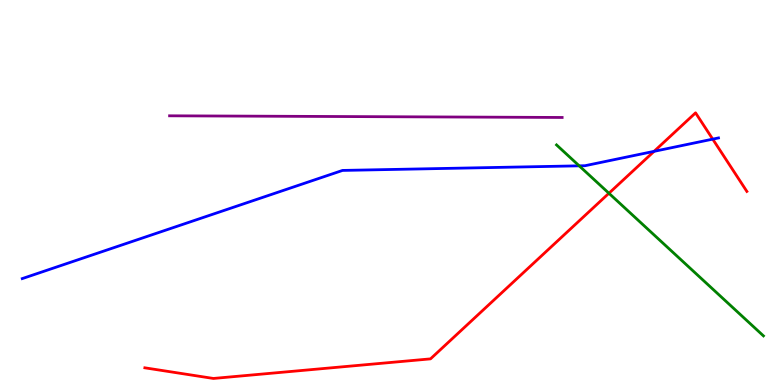[{'lines': ['blue', 'red'], 'intersections': [{'x': 8.44, 'y': 6.07}, {'x': 9.2, 'y': 6.39}]}, {'lines': ['green', 'red'], 'intersections': [{'x': 7.86, 'y': 4.98}]}, {'lines': ['purple', 'red'], 'intersections': []}, {'lines': ['blue', 'green'], 'intersections': [{'x': 7.47, 'y': 5.69}]}, {'lines': ['blue', 'purple'], 'intersections': []}, {'lines': ['green', 'purple'], 'intersections': []}]